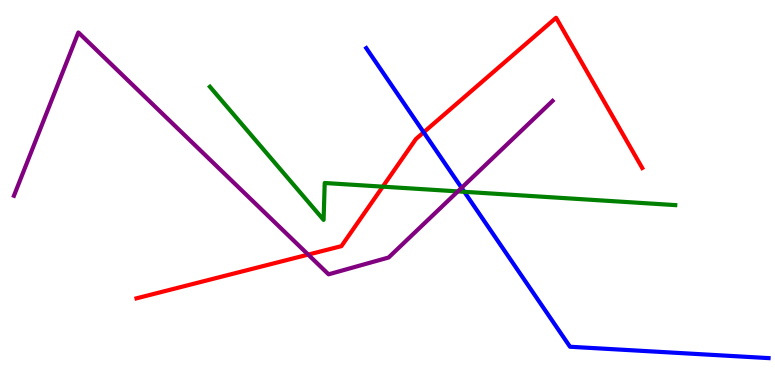[{'lines': ['blue', 'red'], 'intersections': [{'x': 5.47, 'y': 6.56}]}, {'lines': ['green', 'red'], 'intersections': [{'x': 4.94, 'y': 5.15}]}, {'lines': ['purple', 'red'], 'intersections': [{'x': 3.98, 'y': 3.39}]}, {'lines': ['blue', 'green'], 'intersections': [{'x': 5.99, 'y': 5.02}]}, {'lines': ['blue', 'purple'], 'intersections': [{'x': 5.96, 'y': 5.12}]}, {'lines': ['green', 'purple'], 'intersections': [{'x': 5.91, 'y': 5.03}]}]